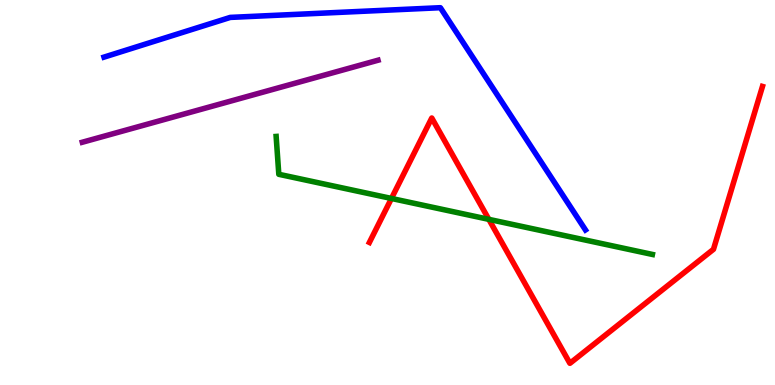[{'lines': ['blue', 'red'], 'intersections': []}, {'lines': ['green', 'red'], 'intersections': [{'x': 5.05, 'y': 4.85}, {'x': 6.31, 'y': 4.3}]}, {'lines': ['purple', 'red'], 'intersections': []}, {'lines': ['blue', 'green'], 'intersections': []}, {'lines': ['blue', 'purple'], 'intersections': []}, {'lines': ['green', 'purple'], 'intersections': []}]